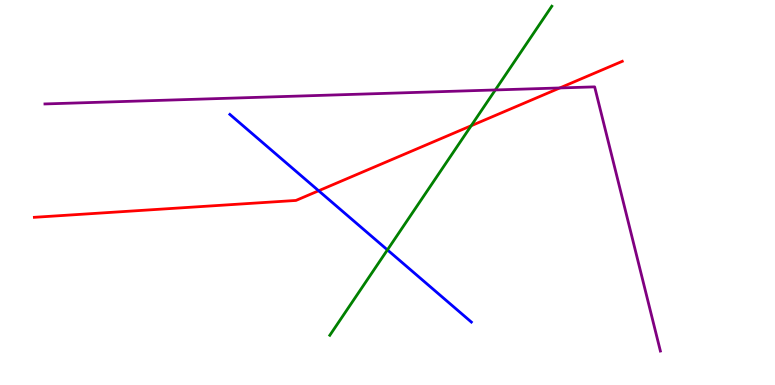[{'lines': ['blue', 'red'], 'intersections': [{'x': 4.11, 'y': 5.05}]}, {'lines': ['green', 'red'], 'intersections': [{'x': 6.08, 'y': 6.73}]}, {'lines': ['purple', 'red'], 'intersections': [{'x': 7.22, 'y': 7.72}]}, {'lines': ['blue', 'green'], 'intersections': [{'x': 5.0, 'y': 3.51}]}, {'lines': ['blue', 'purple'], 'intersections': []}, {'lines': ['green', 'purple'], 'intersections': [{'x': 6.39, 'y': 7.66}]}]